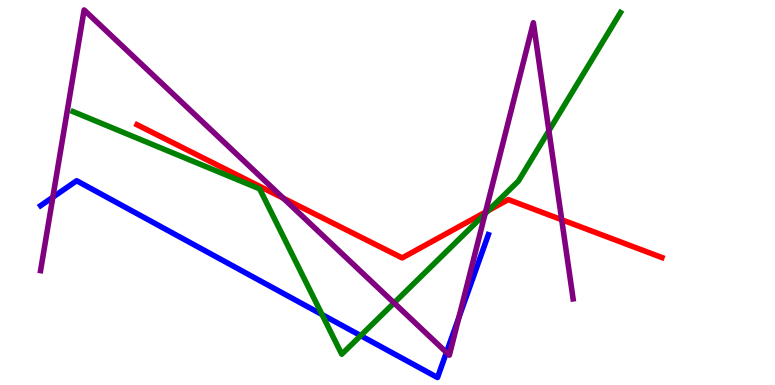[{'lines': ['blue', 'red'], 'intersections': []}, {'lines': ['green', 'red'], 'intersections': [{'x': 6.3, 'y': 4.53}]}, {'lines': ['purple', 'red'], 'intersections': [{'x': 3.65, 'y': 4.85}, {'x': 6.26, 'y': 4.49}, {'x': 7.25, 'y': 4.29}]}, {'lines': ['blue', 'green'], 'intersections': [{'x': 4.16, 'y': 1.83}, {'x': 4.65, 'y': 1.28}]}, {'lines': ['blue', 'purple'], 'intersections': [{'x': 0.682, 'y': 4.88}, {'x': 5.76, 'y': 0.846}, {'x': 5.92, 'y': 1.76}]}, {'lines': ['green', 'purple'], 'intersections': [{'x': 5.08, 'y': 2.13}, {'x': 6.26, 'y': 4.45}, {'x': 7.08, 'y': 6.6}]}]